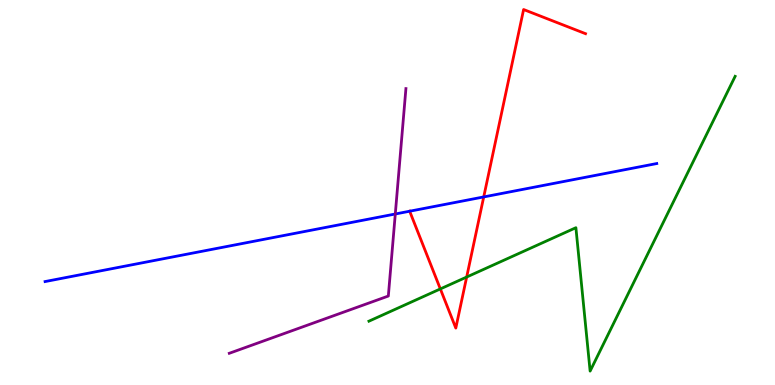[{'lines': ['blue', 'red'], 'intersections': [{'x': 5.29, 'y': 4.51}, {'x': 6.24, 'y': 4.88}]}, {'lines': ['green', 'red'], 'intersections': [{'x': 5.68, 'y': 2.5}, {'x': 6.02, 'y': 2.8}]}, {'lines': ['purple', 'red'], 'intersections': []}, {'lines': ['blue', 'green'], 'intersections': []}, {'lines': ['blue', 'purple'], 'intersections': [{'x': 5.1, 'y': 4.44}]}, {'lines': ['green', 'purple'], 'intersections': []}]